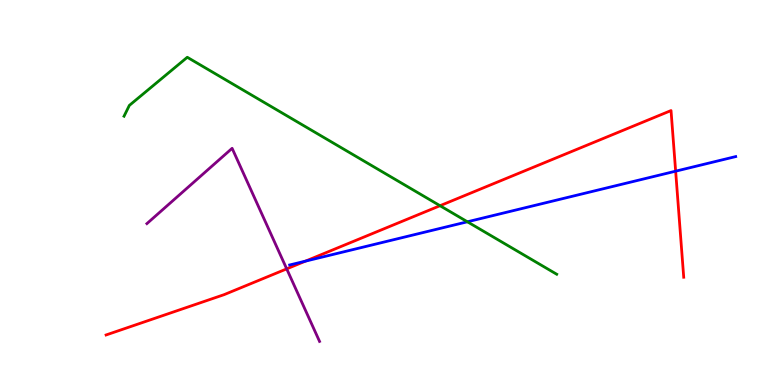[{'lines': ['blue', 'red'], 'intersections': [{'x': 3.94, 'y': 3.22}, {'x': 8.72, 'y': 5.55}]}, {'lines': ['green', 'red'], 'intersections': [{'x': 5.68, 'y': 4.66}]}, {'lines': ['purple', 'red'], 'intersections': [{'x': 3.7, 'y': 3.02}]}, {'lines': ['blue', 'green'], 'intersections': [{'x': 6.03, 'y': 4.24}]}, {'lines': ['blue', 'purple'], 'intersections': []}, {'lines': ['green', 'purple'], 'intersections': []}]